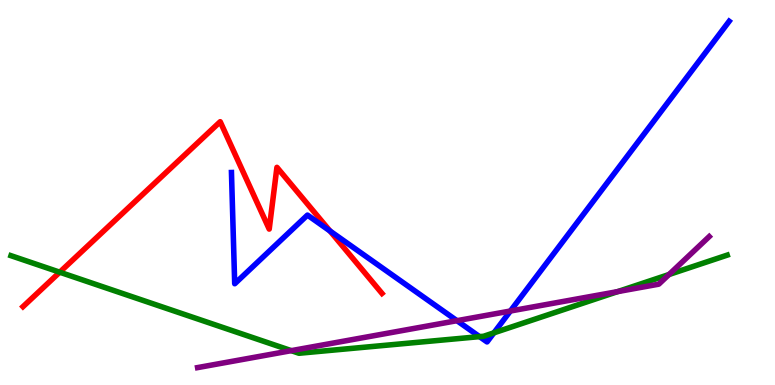[{'lines': ['blue', 'red'], 'intersections': [{'x': 4.26, 'y': 4.0}]}, {'lines': ['green', 'red'], 'intersections': [{'x': 0.771, 'y': 2.93}]}, {'lines': ['purple', 'red'], 'intersections': []}, {'lines': ['blue', 'green'], 'intersections': [{'x': 6.19, 'y': 1.26}, {'x': 6.37, 'y': 1.36}]}, {'lines': ['blue', 'purple'], 'intersections': [{'x': 5.9, 'y': 1.67}, {'x': 6.59, 'y': 1.92}]}, {'lines': ['green', 'purple'], 'intersections': [{'x': 3.76, 'y': 0.892}, {'x': 7.97, 'y': 2.43}, {'x': 8.63, 'y': 2.87}]}]